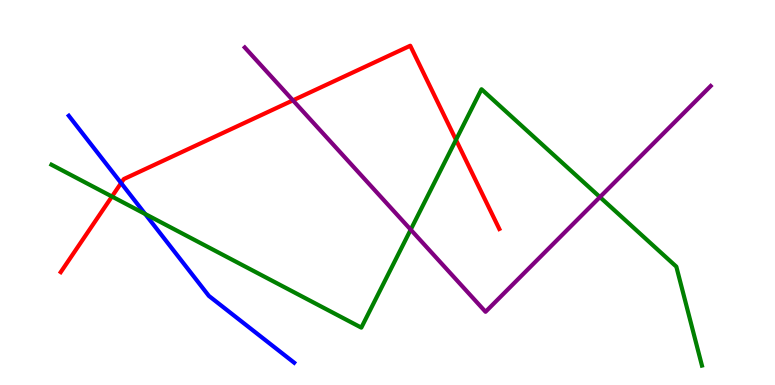[{'lines': ['blue', 'red'], 'intersections': [{'x': 1.56, 'y': 5.25}]}, {'lines': ['green', 'red'], 'intersections': [{'x': 1.44, 'y': 4.9}, {'x': 5.88, 'y': 6.37}]}, {'lines': ['purple', 'red'], 'intersections': [{'x': 3.78, 'y': 7.39}]}, {'lines': ['blue', 'green'], 'intersections': [{'x': 1.87, 'y': 4.44}]}, {'lines': ['blue', 'purple'], 'intersections': []}, {'lines': ['green', 'purple'], 'intersections': [{'x': 5.3, 'y': 4.04}, {'x': 7.74, 'y': 4.88}]}]